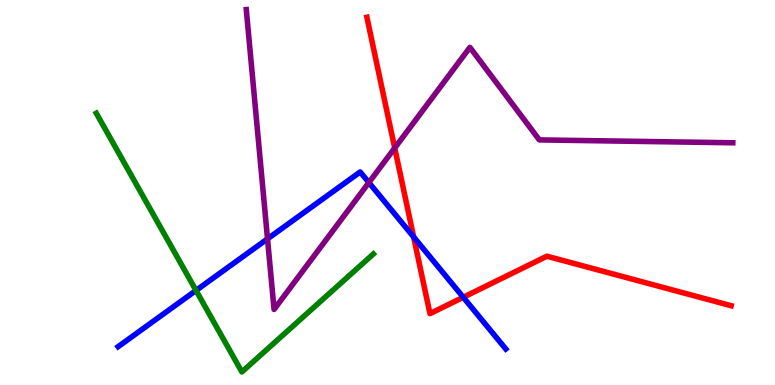[{'lines': ['blue', 'red'], 'intersections': [{'x': 5.34, 'y': 3.84}, {'x': 5.98, 'y': 2.28}]}, {'lines': ['green', 'red'], 'intersections': []}, {'lines': ['purple', 'red'], 'intersections': [{'x': 5.09, 'y': 6.16}]}, {'lines': ['blue', 'green'], 'intersections': [{'x': 2.53, 'y': 2.46}]}, {'lines': ['blue', 'purple'], 'intersections': [{'x': 3.45, 'y': 3.8}, {'x': 4.76, 'y': 5.26}]}, {'lines': ['green', 'purple'], 'intersections': []}]